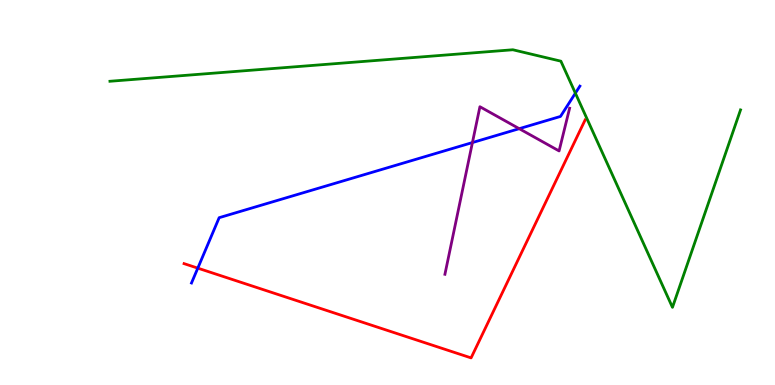[{'lines': ['blue', 'red'], 'intersections': [{'x': 2.55, 'y': 3.04}]}, {'lines': ['green', 'red'], 'intersections': []}, {'lines': ['purple', 'red'], 'intersections': []}, {'lines': ['blue', 'green'], 'intersections': [{'x': 7.42, 'y': 7.58}]}, {'lines': ['blue', 'purple'], 'intersections': [{'x': 6.1, 'y': 6.3}, {'x': 6.7, 'y': 6.66}]}, {'lines': ['green', 'purple'], 'intersections': []}]